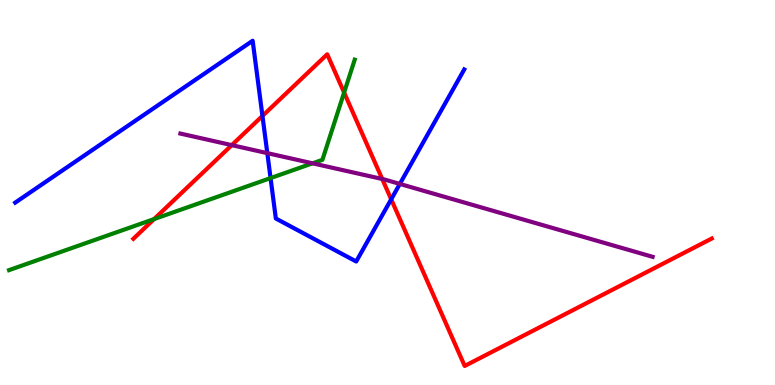[{'lines': ['blue', 'red'], 'intersections': [{'x': 3.39, 'y': 6.99}, {'x': 5.05, 'y': 4.82}]}, {'lines': ['green', 'red'], 'intersections': [{'x': 1.99, 'y': 4.31}, {'x': 4.44, 'y': 7.6}]}, {'lines': ['purple', 'red'], 'intersections': [{'x': 2.99, 'y': 6.23}, {'x': 4.93, 'y': 5.35}]}, {'lines': ['blue', 'green'], 'intersections': [{'x': 3.49, 'y': 5.37}]}, {'lines': ['blue', 'purple'], 'intersections': [{'x': 3.45, 'y': 6.02}, {'x': 5.16, 'y': 5.22}]}, {'lines': ['green', 'purple'], 'intersections': [{'x': 4.03, 'y': 5.76}]}]